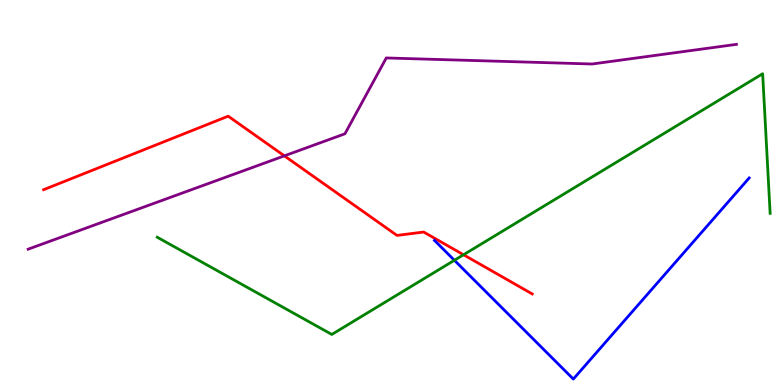[{'lines': ['blue', 'red'], 'intersections': []}, {'lines': ['green', 'red'], 'intersections': [{'x': 5.98, 'y': 3.38}]}, {'lines': ['purple', 'red'], 'intersections': [{'x': 3.67, 'y': 5.95}]}, {'lines': ['blue', 'green'], 'intersections': [{'x': 5.86, 'y': 3.24}]}, {'lines': ['blue', 'purple'], 'intersections': []}, {'lines': ['green', 'purple'], 'intersections': []}]